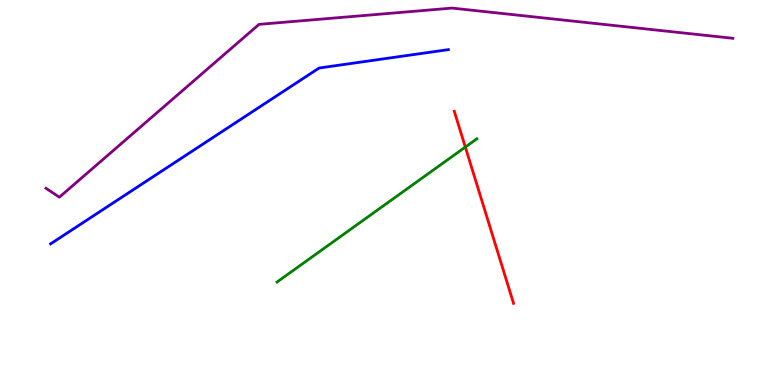[{'lines': ['blue', 'red'], 'intersections': []}, {'lines': ['green', 'red'], 'intersections': [{'x': 6.0, 'y': 6.18}]}, {'lines': ['purple', 'red'], 'intersections': []}, {'lines': ['blue', 'green'], 'intersections': []}, {'lines': ['blue', 'purple'], 'intersections': []}, {'lines': ['green', 'purple'], 'intersections': []}]